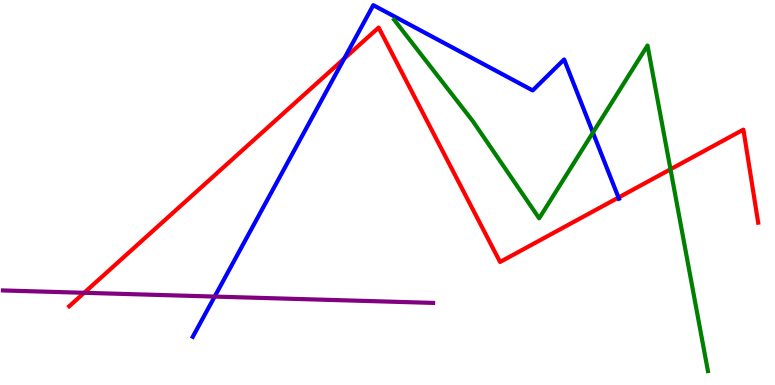[{'lines': ['blue', 'red'], 'intersections': [{'x': 4.44, 'y': 8.48}, {'x': 7.98, 'y': 4.87}]}, {'lines': ['green', 'red'], 'intersections': [{'x': 8.65, 'y': 5.6}]}, {'lines': ['purple', 'red'], 'intersections': [{'x': 1.09, 'y': 2.39}]}, {'lines': ['blue', 'green'], 'intersections': [{'x': 7.65, 'y': 6.56}]}, {'lines': ['blue', 'purple'], 'intersections': [{'x': 2.77, 'y': 2.3}]}, {'lines': ['green', 'purple'], 'intersections': []}]